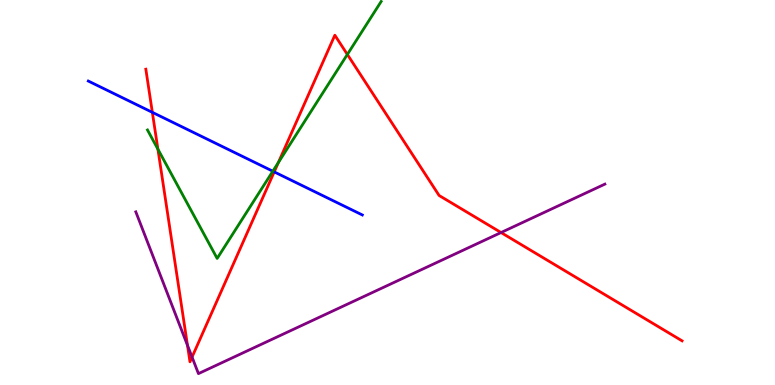[{'lines': ['blue', 'red'], 'intersections': [{'x': 1.97, 'y': 7.08}, {'x': 3.54, 'y': 5.54}]}, {'lines': ['green', 'red'], 'intersections': [{'x': 2.04, 'y': 6.13}, {'x': 3.59, 'y': 5.78}, {'x': 4.48, 'y': 8.59}]}, {'lines': ['purple', 'red'], 'intersections': [{'x': 2.42, 'y': 1.03}, {'x': 2.48, 'y': 0.724}, {'x': 6.47, 'y': 3.96}]}, {'lines': ['blue', 'green'], 'intersections': [{'x': 3.52, 'y': 5.55}]}, {'lines': ['blue', 'purple'], 'intersections': []}, {'lines': ['green', 'purple'], 'intersections': []}]